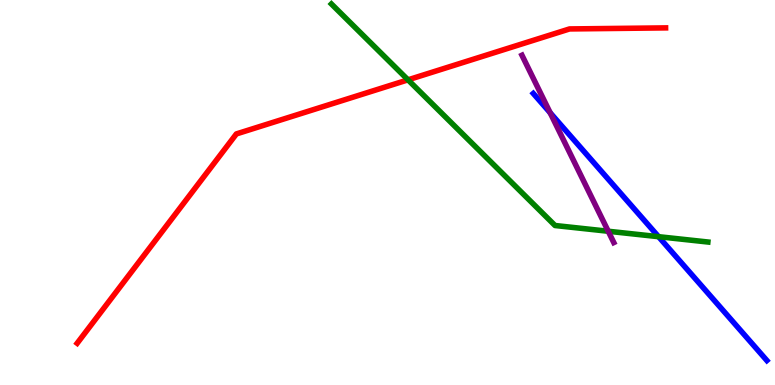[{'lines': ['blue', 'red'], 'intersections': []}, {'lines': ['green', 'red'], 'intersections': [{'x': 5.26, 'y': 7.93}]}, {'lines': ['purple', 'red'], 'intersections': []}, {'lines': ['blue', 'green'], 'intersections': [{'x': 8.5, 'y': 3.85}]}, {'lines': ['blue', 'purple'], 'intersections': [{'x': 7.1, 'y': 7.07}]}, {'lines': ['green', 'purple'], 'intersections': [{'x': 7.85, 'y': 3.99}]}]